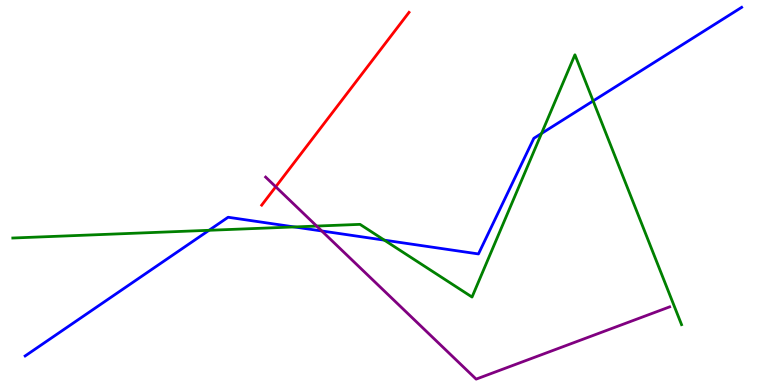[{'lines': ['blue', 'red'], 'intersections': []}, {'lines': ['green', 'red'], 'intersections': []}, {'lines': ['purple', 'red'], 'intersections': [{'x': 3.56, 'y': 5.15}]}, {'lines': ['blue', 'green'], 'intersections': [{'x': 2.7, 'y': 4.02}, {'x': 3.8, 'y': 4.11}, {'x': 4.96, 'y': 3.76}, {'x': 6.99, 'y': 6.53}, {'x': 7.65, 'y': 7.38}]}, {'lines': ['blue', 'purple'], 'intersections': [{'x': 4.15, 'y': 4.0}]}, {'lines': ['green', 'purple'], 'intersections': [{'x': 4.09, 'y': 4.13}]}]